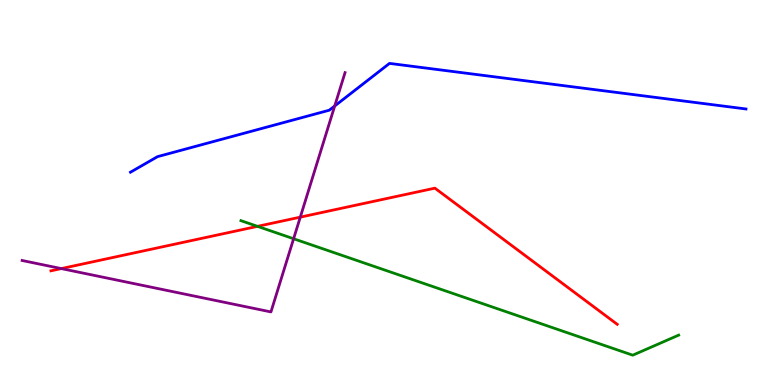[{'lines': ['blue', 'red'], 'intersections': []}, {'lines': ['green', 'red'], 'intersections': [{'x': 3.32, 'y': 4.12}]}, {'lines': ['purple', 'red'], 'intersections': [{'x': 0.791, 'y': 3.02}, {'x': 3.87, 'y': 4.36}]}, {'lines': ['blue', 'green'], 'intersections': []}, {'lines': ['blue', 'purple'], 'intersections': [{'x': 4.32, 'y': 7.25}]}, {'lines': ['green', 'purple'], 'intersections': [{'x': 3.79, 'y': 3.8}]}]